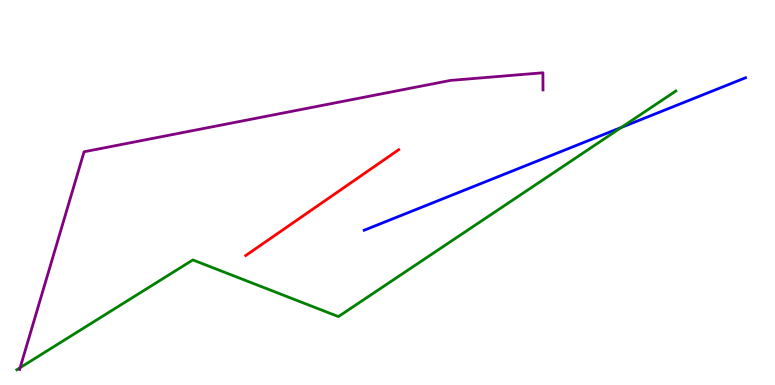[{'lines': ['blue', 'red'], 'intersections': []}, {'lines': ['green', 'red'], 'intersections': []}, {'lines': ['purple', 'red'], 'intersections': []}, {'lines': ['blue', 'green'], 'intersections': [{'x': 8.02, 'y': 6.69}]}, {'lines': ['blue', 'purple'], 'intersections': []}, {'lines': ['green', 'purple'], 'intersections': [{'x': 0.26, 'y': 0.45}]}]